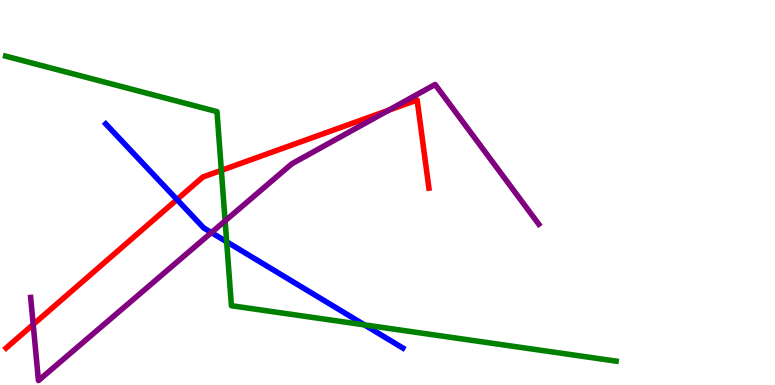[{'lines': ['blue', 'red'], 'intersections': [{'x': 2.28, 'y': 4.82}]}, {'lines': ['green', 'red'], 'intersections': [{'x': 2.86, 'y': 5.58}]}, {'lines': ['purple', 'red'], 'intersections': [{'x': 0.428, 'y': 1.57}, {'x': 5.01, 'y': 7.14}]}, {'lines': ['blue', 'green'], 'intersections': [{'x': 2.92, 'y': 3.72}, {'x': 4.7, 'y': 1.56}]}, {'lines': ['blue', 'purple'], 'intersections': [{'x': 2.73, 'y': 3.96}]}, {'lines': ['green', 'purple'], 'intersections': [{'x': 2.9, 'y': 4.26}]}]